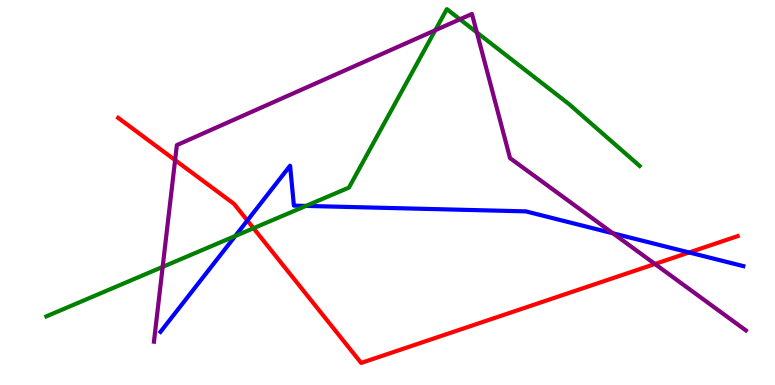[{'lines': ['blue', 'red'], 'intersections': [{'x': 3.19, 'y': 4.27}, {'x': 8.89, 'y': 3.44}]}, {'lines': ['green', 'red'], 'intersections': [{'x': 3.27, 'y': 4.07}]}, {'lines': ['purple', 'red'], 'intersections': [{'x': 2.26, 'y': 5.84}, {'x': 8.45, 'y': 3.14}]}, {'lines': ['blue', 'green'], 'intersections': [{'x': 3.04, 'y': 3.87}, {'x': 3.95, 'y': 4.65}]}, {'lines': ['blue', 'purple'], 'intersections': [{'x': 7.91, 'y': 3.94}]}, {'lines': ['green', 'purple'], 'intersections': [{'x': 2.1, 'y': 3.07}, {'x': 5.62, 'y': 9.21}, {'x': 5.93, 'y': 9.5}, {'x': 6.15, 'y': 9.16}]}]